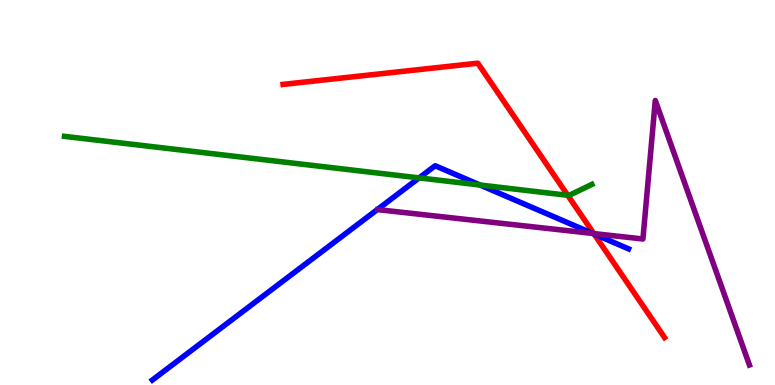[{'lines': ['blue', 'red'], 'intersections': [{'x': 7.67, 'y': 3.92}]}, {'lines': ['green', 'red'], 'intersections': [{'x': 7.33, 'y': 4.93}]}, {'lines': ['purple', 'red'], 'intersections': [{'x': 7.66, 'y': 3.93}]}, {'lines': ['blue', 'green'], 'intersections': [{'x': 5.41, 'y': 5.38}, {'x': 6.19, 'y': 5.19}]}, {'lines': ['blue', 'purple'], 'intersections': [{'x': 7.65, 'y': 3.94}]}, {'lines': ['green', 'purple'], 'intersections': []}]